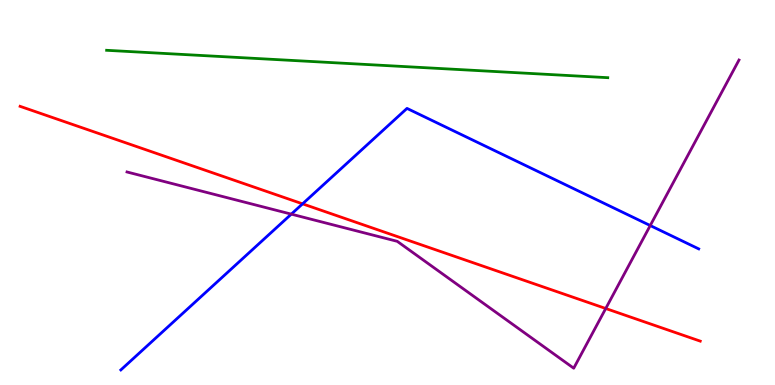[{'lines': ['blue', 'red'], 'intersections': [{'x': 3.9, 'y': 4.71}]}, {'lines': ['green', 'red'], 'intersections': []}, {'lines': ['purple', 'red'], 'intersections': [{'x': 7.82, 'y': 1.99}]}, {'lines': ['blue', 'green'], 'intersections': []}, {'lines': ['blue', 'purple'], 'intersections': [{'x': 3.76, 'y': 4.44}, {'x': 8.39, 'y': 4.14}]}, {'lines': ['green', 'purple'], 'intersections': []}]